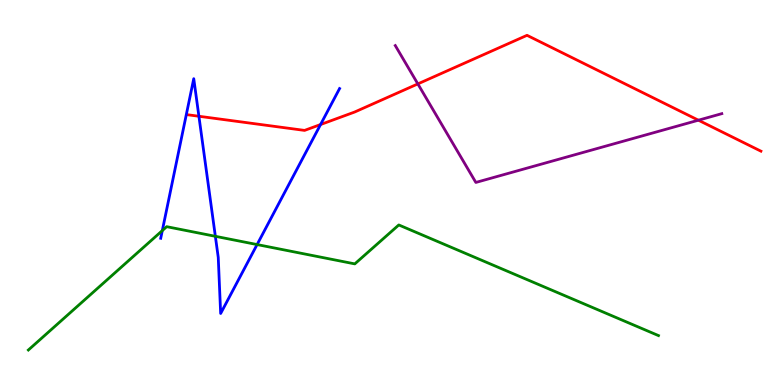[{'lines': ['blue', 'red'], 'intersections': [{'x': 2.57, 'y': 6.98}, {'x': 4.14, 'y': 6.77}]}, {'lines': ['green', 'red'], 'intersections': []}, {'lines': ['purple', 'red'], 'intersections': [{'x': 5.39, 'y': 7.82}, {'x': 9.01, 'y': 6.88}]}, {'lines': ['blue', 'green'], 'intersections': [{'x': 2.09, 'y': 4.01}, {'x': 2.78, 'y': 3.86}, {'x': 3.32, 'y': 3.65}]}, {'lines': ['blue', 'purple'], 'intersections': []}, {'lines': ['green', 'purple'], 'intersections': []}]